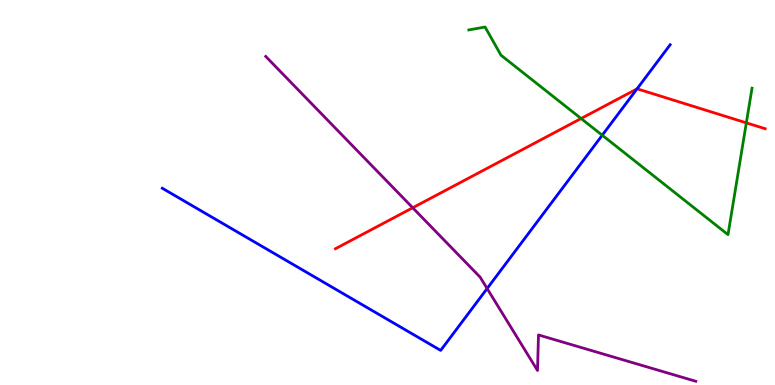[{'lines': ['blue', 'red'], 'intersections': [{'x': 8.22, 'y': 7.69}]}, {'lines': ['green', 'red'], 'intersections': [{'x': 7.5, 'y': 6.92}, {'x': 9.63, 'y': 6.81}]}, {'lines': ['purple', 'red'], 'intersections': [{'x': 5.33, 'y': 4.6}]}, {'lines': ['blue', 'green'], 'intersections': [{'x': 7.77, 'y': 6.49}]}, {'lines': ['blue', 'purple'], 'intersections': [{'x': 6.29, 'y': 2.51}]}, {'lines': ['green', 'purple'], 'intersections': []}]